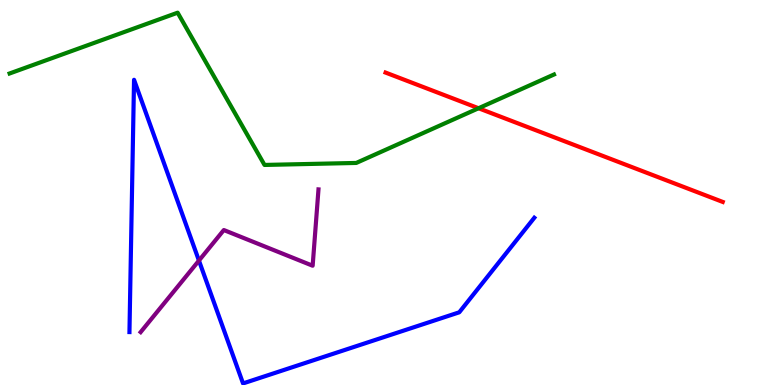[{'lines': ['blue', 'red'], 'intersections': []}, {'lines': ['green', 'red'], 'intersections': [{'x': 6.17, 'y': 7.19}]}, {'lines': ['purple', 'red'], 'intersections': []}, {'lines': ['blue', 'green'], 'intersections': []}, {'lines': ['blue', 'purple'], 'intersections': [{'x': 2.57, 'y': 3.23}]}, {'lines': ['green', 'purple'], 'intersections': []}]